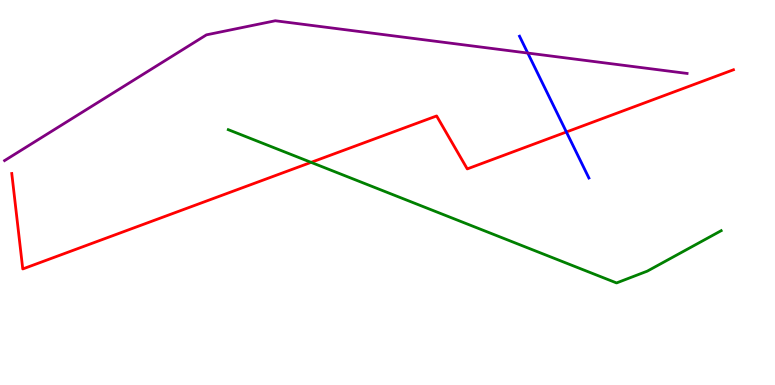[{'lines': ['blue', 'red'], 'intersections': [{'x': 7.31, 'y': 6.57}]}, {'lines': ['green', 'red'], 'intersections': [{'x': 4.01, 'y': 5.78}]}, {'lines': ['purple', 'red'], 'intersections': []}, {'lines': ['blue', 'green'], 'intersections': []}, {'lines': ['blue', 'purple'], 'intersections': [{'x': 6.81, 'y': 8.62}]}, {'lines': ['green', 'purple'], 'intersections': []}]